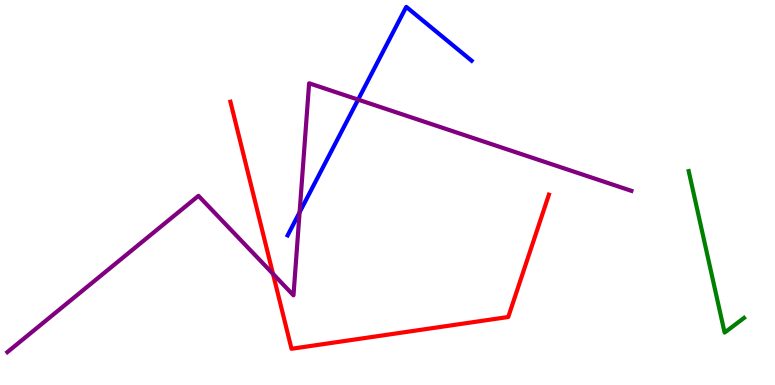[{'lines': ['blue', 'red'], 'intersections': []}, {'lines': ['green', 'red'], 'intersections': []}, {'lines': ['purple', 'red'], 'intersections': [{'x': 3.52, 'y': 2.89}]}, {'lines': ['blue', 'green'], 'intersections': []}, {'lines': ['blue', 'purple'], 'intersections': [{'x': 3.87, 'y': 4.48}, {'x': 4.62, 'y': 7.41}]}, {'lines': ['green', 'purple'], 'intersections': []}]